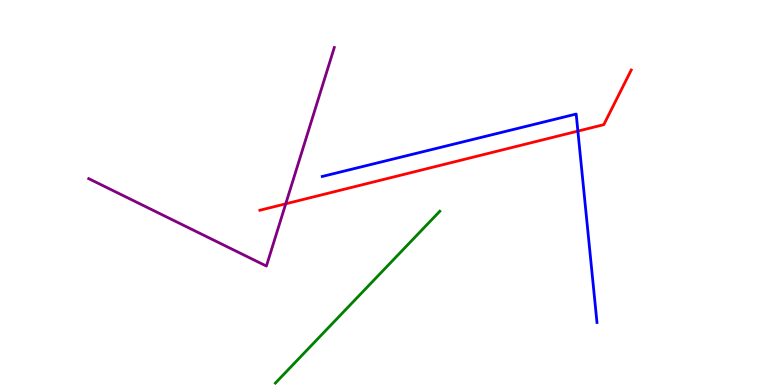[{'lines': ['blue', 'red'], 'intersections': [{'x': 7.46, 'y': 6.59}]}, {'lines': ['green', 'red'], 'intersections': []}, {'lines': ['purple', 'red'], 'intersections': [{'x': 3.69, 'y': 4.71}]}, {'lines': ['blue', 'green'], 'intersections': []}, {'lines': ['blue', 'purple'], 'intersections': []}, {'lines': ['green', 'purple'], 'intersections': []}]